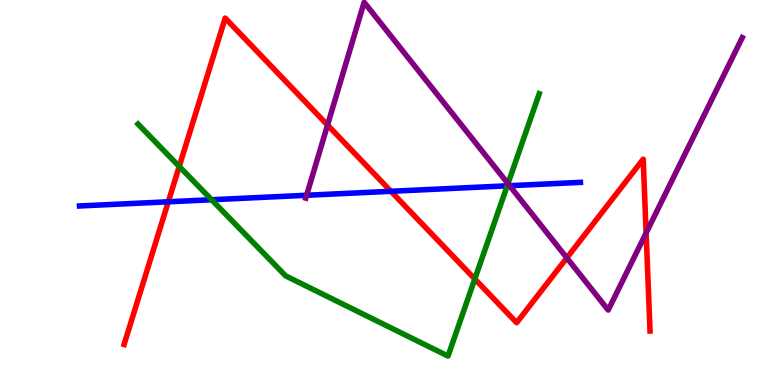[{'lines': ['blue', 'red'], 'intersections': [{'x': 2.17, 'y': 4.76}, {'x': 5.04, 'y': 5.03}]}, {'lines': ['green', 'red'], 'intersections': [{'x': 2.31, 'y': 5.68}, {'x': 6.13, 'y': 2.75}]}, {'lines': ['purple', 'red'], 'intersections': [{'x': 4.23, 'y': 6.75}, {'x': 7.31, 'y': 3.3}, {'x': 8.34, 'y': 3.95}]}, {'lines': ['blue', 'green'], 'intersections': [{'x': 2.73, 'y': 4.81}, {'x': 6.54, 'y': 5.17}]}, {'lines': ['blue', 'purple'], 'intersections': [{'x': 3.96, 'y': 4.93}, {'x': 6.58, 'y': 5.18}]}, {'lines': ['green', 'purple'], 'intersections': [{'x': 6.55, 'y': 5.23}]}]